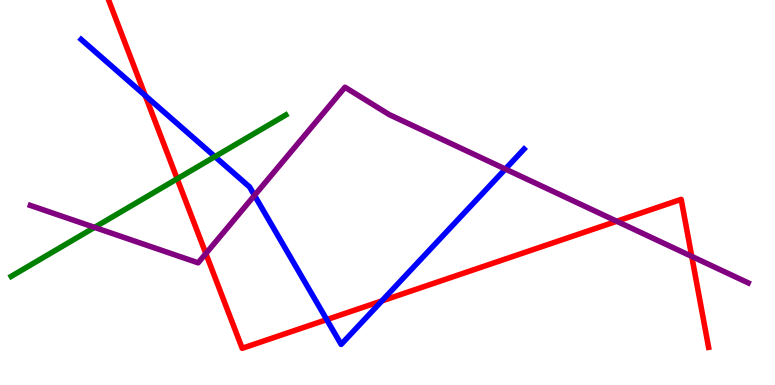[{'lines': ['blue', 'red'], 'intersections': [{'x': 1.87, 'y': 7.52}, {'x': 4.22, 'y': 1.7}, {'x': 4.93, 'y': 2.18}]}, {'lines': ['green', 'red'], 'intersections': [{'x': 2.29, 'y': 5.36}]}, {'lines': ['purple', 'red'], 'intersections': [{'x': 2.66, 'y': 3.41}, {'x': 7.96, 'y': 4.25}, {'x': 8.93, 'y': 3.34}]}, {'lines': ['blue', 'green'], 'intersections': [{'x': 2.77, 'y': 5.93}]}, {'lines': ['blue', 'purple'], 'intersections': [{'x': 3.28, 'y': 4.92}, {'x': 6.52, 'y': 5.61}]}, {'lines': ['green', 'purple'], 'intersections': [{'x': 1.22, 'y': 4.09}]}]